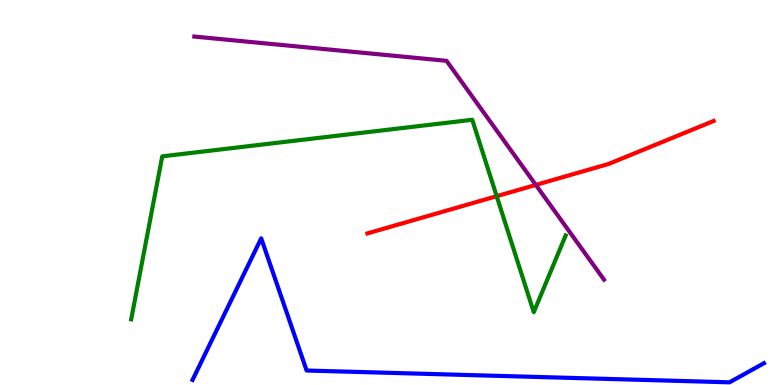[{'lines': ['blue', 'red'], 'intersections': []}, {'lines': ['green', 'red'], 'intersections': [{'x': 6.41, 'y': 4.9}]}, {'lines': ['purple', 'red'], 'intersections': [{'x': 6.91, 'y': 5.2}]}, {'lines': ['blue', 'green'], 'intersections': []}, {'lines': ['blue', 'purple'], 'intersections': []}, {'lines': ['green', 'purple'], 'intersections': []}]